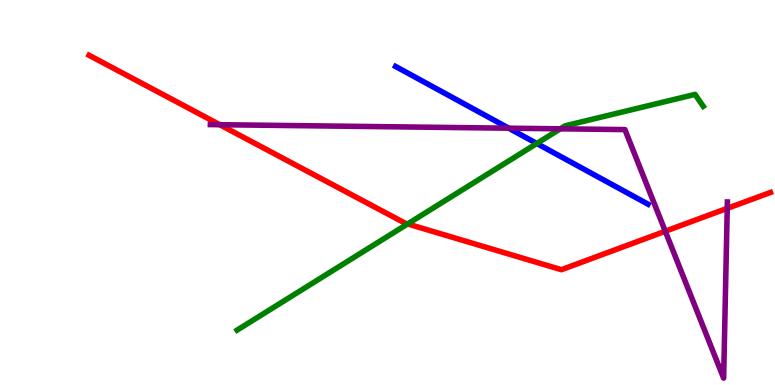[{'lines': ['blue', 'red'], 'intersections': []}, {'lines': ['green', 'red'], 'intersections': [{'x': 5.26, 'y': 4.18}]}, {'lines': ['purple', 'red'], 'intersections': [{'x': 2.84, 'y': 6.76}, {'x': 8.58, 'y': 3.99}, {'x': 9.38, 'y': 4.59}]}, {'lines': ['blue', 'green'], 'intersections': [{'x': 6.93, 'y': 6.27}]}, {'lines': ['blue', 'purple'], 'intersections': [{'x': 6.56, 'y': 6.67}]}, {'lines': ['green', 'purple'], 'intersections': [{'x': 7.23, 'y': 6.65}]}]